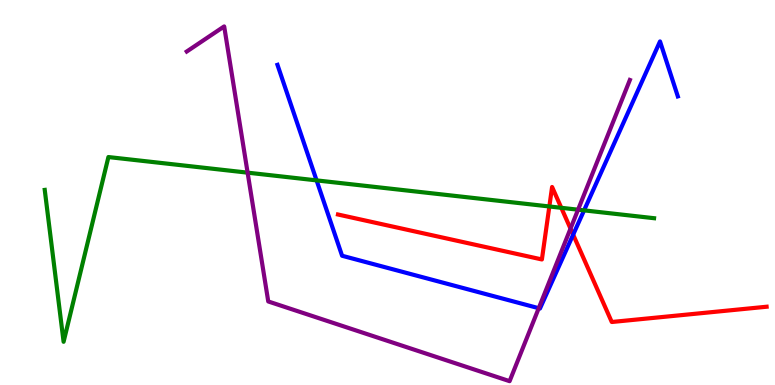[{'lines': ['blue', 'red'], 'intersections': [{'x': 7.4, 'y': 3.91}]}, {'lines': ['green', 'red'], 'intersections': [{'x': 7.09, 'y': 4.64}, {'x': 7.24, 'y': 4.6}]}, {'lines': ['purple', 'red'], 'intersections': [{'x': 7.36, 'y': 4.06}]}, {'lines': ['blue', 'green'], 'intersections': [{'x': 4.08, 'y': 5.31}, {'x': 7.54, 'y': 4.54}]}, {'lines': ['blue', 'purple'], 'intersections': [{'x': 6.95, 'y': 1.99}]}, {'lines': ['green', 'purple'], 'intersections': [{'x': 3.19, 'y': 5.52}, {'x': 7.46, 'y': 4.55}]}]